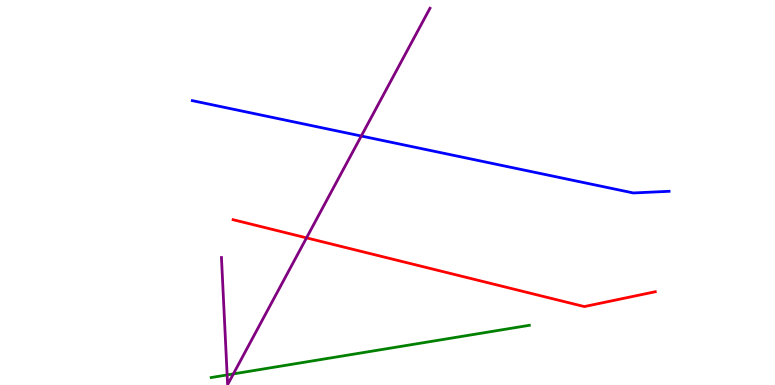[{'lines': ['blue', 'red'], 'intersections': []}, {'lines': ['green', 'red'], 'intersections': []}, {'lines': ['purple', 'red'], 'intersections': [{'x': 3.96, 'y': 3.82}]}, {'lines': ['blue', 'green'], 'intersections': []}, {'lines': ['blue', 'purple'], 'intersections': [{'x': 4.66, 'y': 6.47}]}, {'lines': ['green', 'purple'], 'intersections': [{'x': 2.93, 'y': 0.262}, {'x': 3.01, 'y': 0.288}]}]